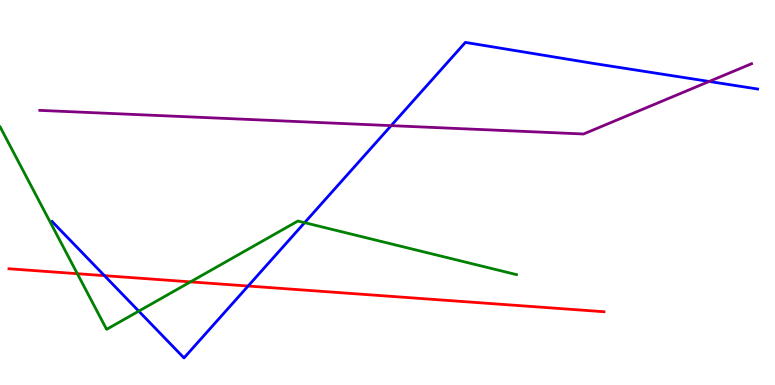[{'lines': ['blue', 'red'], 'intersections': [{'x': 1.35, 'y': 2.84}, {'x': 3.2, 'y': 2.57}]}, {'lines': ['green', 'red'], 'intersections': [{'x': 0.998, 'y': 2.89}, {'x': 2.46, 'y': 2.68}]}, {'lines': ['purple', 'red'], 'intersections': []}, {'lines': ['blue', 'green'], 'intersections': [{'x': 1.79, 'y': 1.92}, {'x': 3.93, 'y': 4.22}]}, {'lines': ['blue', 'purple'], 'intersections': [{'x': 5.05, 'y': 6.74}, {'x': 9.15, 'y': 7.88}]}, {'lines': ['green', 'purple'], 'intersections': []}]